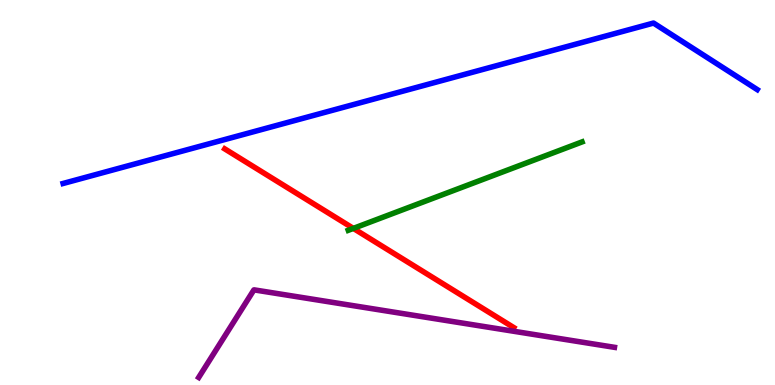[{'lines': ['blue', 'red'], 'intersections': []}, {'lines': ['green', 'red'], 'intersections': [{'x': 4.56, 'y': 4.07}]}, {'lines': ['purple', 'red'], 'intersections': []}, {'lines': ['blue', 'green'], 'intersections': []}, {'lines': ['blue', 'purple'], 'intersections': []}, {'lines': ['green', 'purple'], 'intersections': []}]